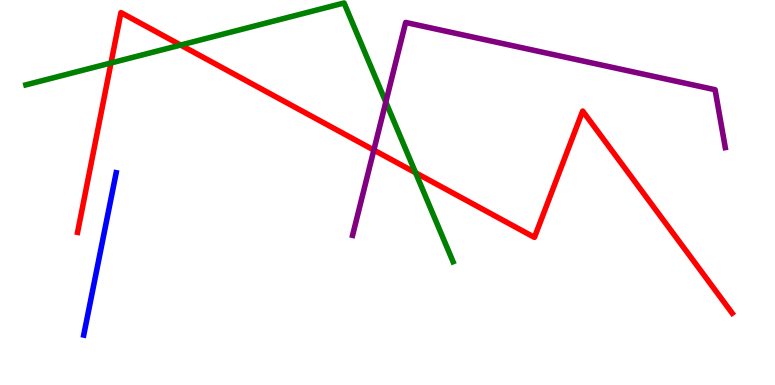[{'lines': ['blue', 'red'], 'intersections': []}, {'lines': ['green', 'red'], 'intersections': [{'x': 1.43, 'y': 8.36}, {'x': 2.33, 'y': 8.83}, {'x': 5.36, 'y': 5.51}]}, {'lines': ['purple', 'red'], 'intersections': [{'x': 4.82, 'y': 6.1}]}, {'lines': ['blue', 'green'], 'intersections': []}, {'lines': ['blue', 'purple'], 'intersections': []}, {'lines': ['green', 'purple'], 'intersections': [{'x': 4.98, 'y': 7.35}]}]